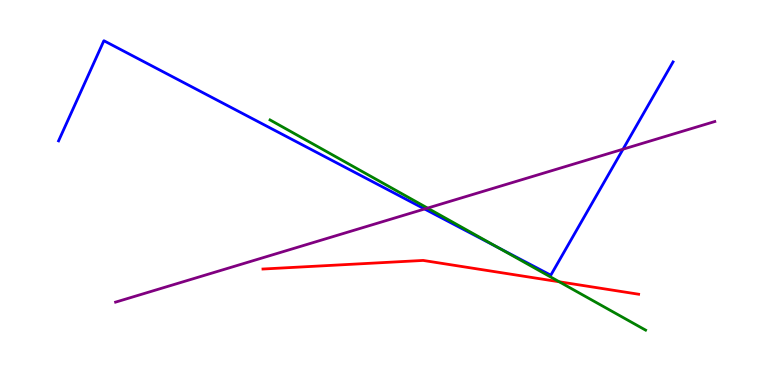[{'lines': ['blue', 'red'], 'intersections': []}, {'lines': ['green', 'red'], 'intersections': [{'x': 7.22, 'y': 2.68}]}, {'lines': ['purple', 'red'], 'intersections': []}, {'lines': ['blue', 'green'], 'intersections': [{'x': 6.42, 'y': 3.58}]}, {'lines': ['blue', 'purple'], 'intersections': [{'x': 5.48, 'y': 4.57}, {'x': 8.04, 'y': 6.12}]}, {'lines': ['green', 'purple'], 'intersections': [{'x': 5.52, 'y': 4.59}]}]